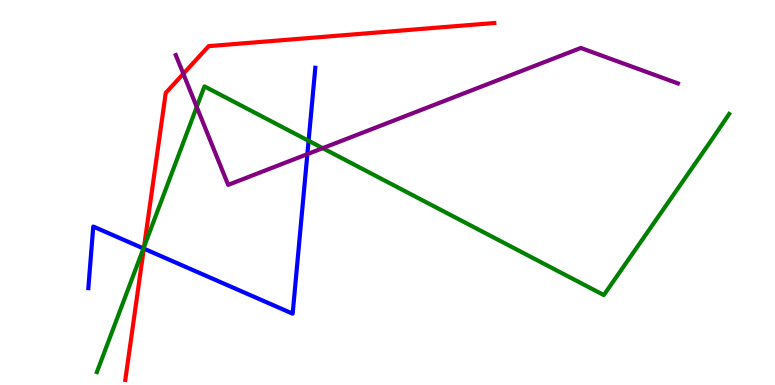[{'lines': ['blue', 'red'], 'intersections': [{'x': 1.86, 'y': 3.54}]}, {'lines': ['green', 'red'], 'intersections': [{'x': 1.86, 'y': 3.59}]}, {'lines': ['purple', 'red'], 'intersections': [{'x': 2.37, 'y': 8.08}]}, {'lines': ['blue', 'green'], 'intersections': [{'x': 1.85, 'y': 3.55}, {'x': 3.98, 'y': 6.34}]}, {'lines': ['blue', 'purple'], 'intersections': [{'x': 3.97, 'y': 6.0}]}, {'lines': ['green', 'purple'], 'intersections': [{'x': 2.54, 'y': 7.22}, {'x': 4.16, 'y': 6.15}]}]